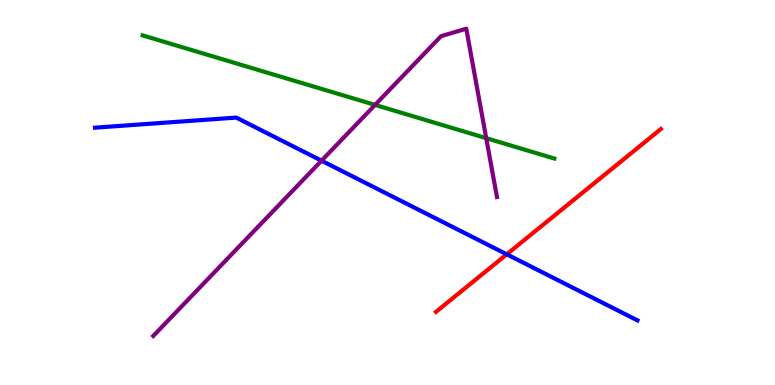[{'lines': ['blue', 'red'], 'intersections': [{'x': 6.54, 'y': 3.39}]}, {'lines': ['green', 'red'], 'intersections': []}, {'lines': ['purple', 'red'], 'intersections': []}, {'lines': ['blue', 'green'], 'intersections': []}, {'lines': ['blue', 'purple'], 'intersections': [{'x': 4.15, 'y': 5.83}]}, {'lines': ['green', 'purple'], 'intersections': [{'x': 4.84, 'y': 7.28}, {'x': 6.27, 'y': 6.41}]}]